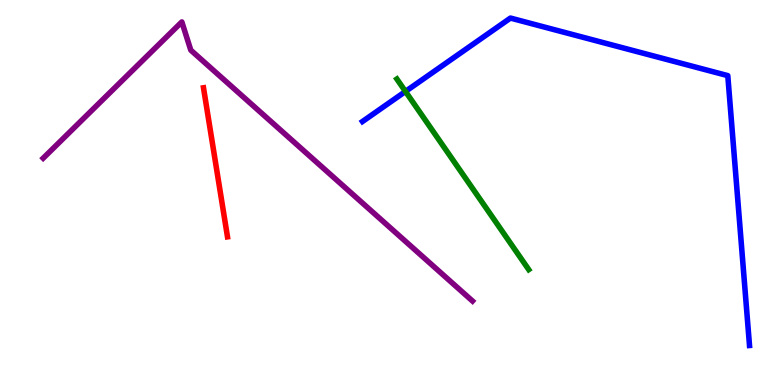[{'lines': ['blue', 'red'], 'intersections': []}, {'lines': ['green', 'red'], 'intersections': []}, {'lines': ['purple', 'red'], 'intersections': []}, {'lines': ['blue', 'green'], 'intersections': [{'x': 5.23, 'y': 7.62}]}, {'lines': ['blue', 'purple'], 'intersections': []}, {'lines': ['green', 'purple'], 'intersections': []}]